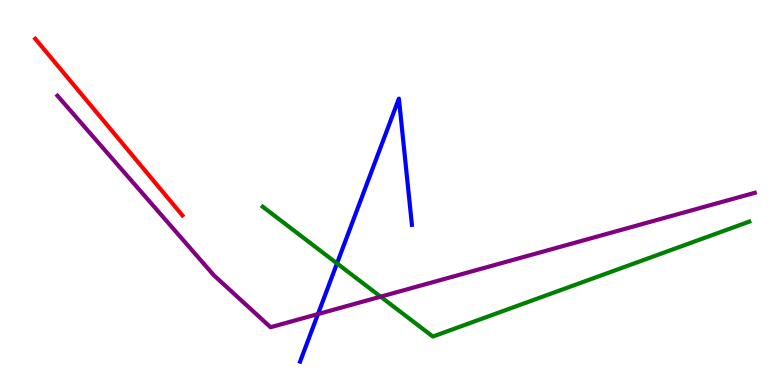[{'lines': ['blue', 'red'], 'intersections': []}, {'lines': ['green', 'red'], 'intersections': []}, {'lines': ['purple', 'red'], 'intersections': []}, {'lines': ['blue', 'green'], 'intersections': [{'x': 4.35, 'y': 3.16}]}, {'lines': ['blue', 'purple'], 'intersections': [{'x': 4.1, 'y': 1.84}]}, {'lines': ['green', 'purple'], 'intersections': [{'x': 4.91, 'y': 2.29}]}]